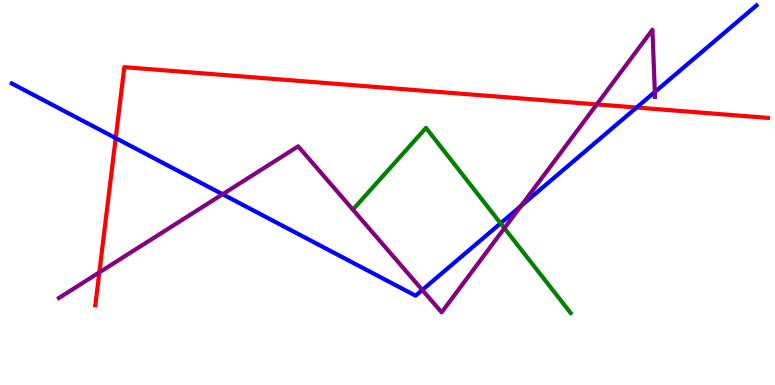[{'lines': ['blue', 'red'], 'intersections': [{'x': 1.49, 'y': 6.41}, {'x': 8.21, 'y': 7.21}]}, {'lines': ['green', 'red'], 'intersections': []}, {'lines': ['purple', 'red'], 'intersections': [{'x': 1.28, 'y': 2.93}, {'x': 7.7, 'y': 7.29}]}, {'lines': ['blue', 'green'], 'intersections': [{'x': 6.46, 'y': 4.2}]}, {'lines': ['blue', 'purple'], 'intersections': [{'x': 2.87, 'y': 4.95}, {'x': 5.45, 'y': 2.47}, {'x': 6.72, 'y': 4.65}, {'x': 8.45, 'y': 7.61}]}, {'lines': ['green', 'purple'], 'intersections': [{'x': 6.51, 'y': 4.07}]}]